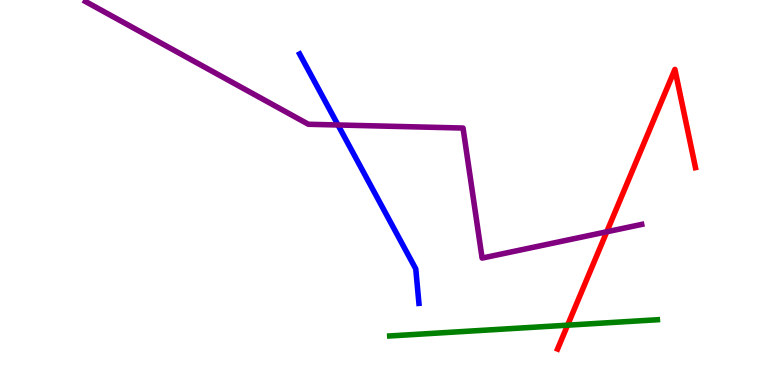[{'lines': ['blue', 'red'], 'intersections': []}, {'lines': ['green', 'red'], 'intersections': [{'x': 7.32, 'y': 1.55}]}, {'lines': ['purple', 'red'], 'intersections': [{'x': 7.83, 'y': 3.98}]}, {'lines': ['blue', 'green'], 'intersections': []}, {'lines': ['blue', 'purple'], 'intersections': [{'x': 4.36, 'y': 6.75}]}, {'lines': ['green', 'purple'], 'intersections': []}]